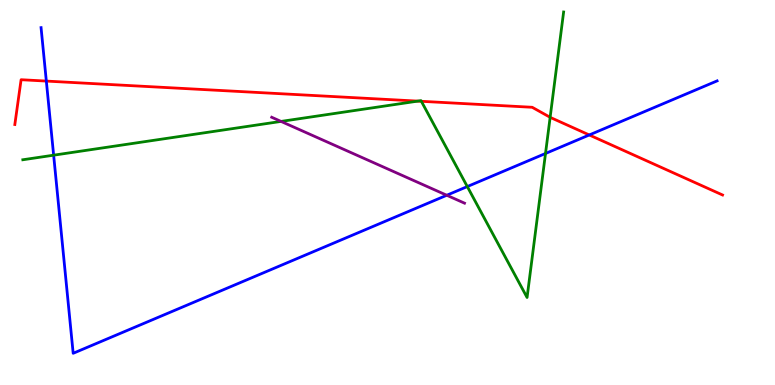[{'lines': ['blue', 'red'], 'intersections': [{'x': 0.598, 'y': 7.89}, {'x': 7.6, 'y': 6.49}]}, {'lines': ['green', 'red'], 'intersections': [{'x': 5.39, 'y': 7.37}, {'x': 5.44, 'y': 7.37}, {'x': 7.1, 'y': 6.95}]}, {'lines': ['purple', 'red'], 'intersections': []}, {'lines': ['blue', 'green'], 'intersections': [{'x': 0.692, 'y': 5.97}, {'x': 6.03, 'y': 5.15}, {'x': 7.04, 'y': 6.01}]}, {'lines': ['blue', 'purple'], 'intersections': [{'x': 5.76, 'y': 4.93}]}, {'lines': ['green', 'purple'], 'intersections': [{'x': 3.63, 'y': 6.85}]}]